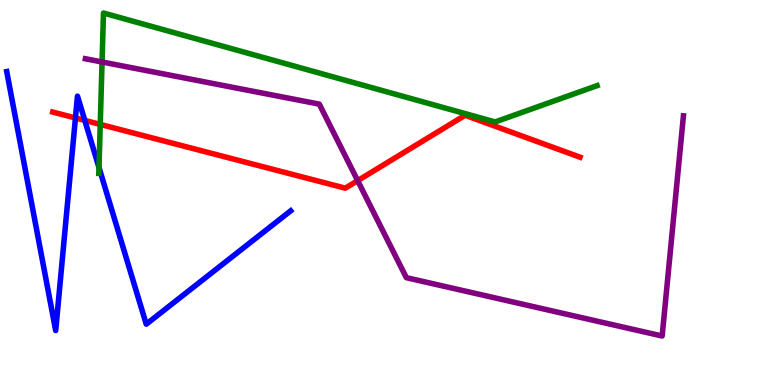[{'lines': ['blue', 'red'], 'intersections': [{'x': 0.973, 'y': 6.94}, {'x': 1.09, 'y': 6.87}]}, {'lines': ['green', 'red'], 'intersections': [{'x': 1.29, 'y': 6.77}]}, {'lines': ['purple', 'red'], 'intersections': [{'x': 4.62, 'y': 5.31}]}, {'lines': ['blue', 'green'], 'intersections': [{'x': 1.28, 'y': 5.65}]}, {'lines': ['blue', 'purple'], 'intersections': []}, {'lines': ['green', 'purple'], 'intersections': [{'x': 1.32, 'y': 8.39}]}]